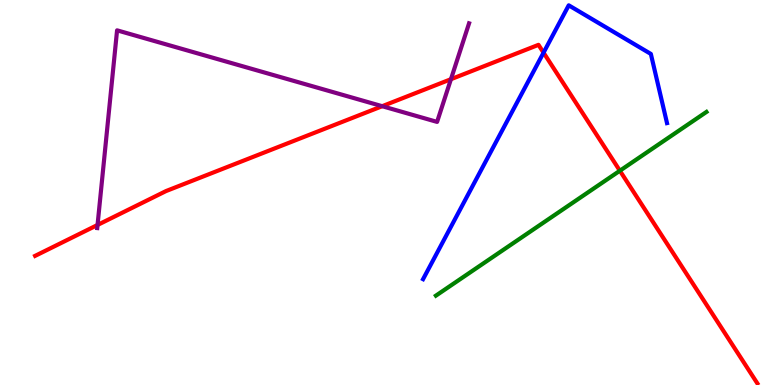[{'lines': ['blue', 'red'], 'intersections': [{'x': 7.01, 'y': 8.63}]}, {'lines': ['green', 'red'], 'intersections': [{'x': 8.0, 'y': 5.57}]}, {'lines': ['purple', 'red'], 'intersections': [{'x': 1.26, 'y': 4.16}, {'x': 4.93, 'y': 7.24}, {'x': 5.82, 'y': 7.94}]}, {'lines': ['blue', 'green'], 'intersections': []}, {'lines': ['blue', 'purple'], 'intersections': []}, {'lines': ['green', 'purple'], 'intersections': []}]